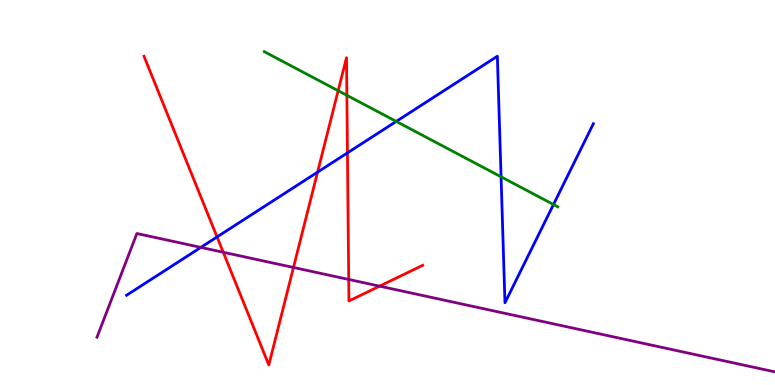[{'lines': ['blue', 'red'], 'intersections': [{'x': 2.8, 'y': 3.85}, {'x': 4.1, 'y': 5.53}, {'x': 4.48, 'y': 6.03}]}, {'lines': ['green', 'red'], 'intersections': [{'x': 4.36, 'y': 7.64}, {'x': 4.48, 'y': 7.52}]}, {'lines': ['purple', 'red'], 'intersections': [{'x': 2.88, 'y': 3.45}, {'x': 3.79, 'y': 3.05}, {'x': 4.5, 'y': 2.74}, {'x': 4.9, 'y': 2.57}]}, {'lines': ['blue', 'green'], 'intersections': [{'x': 5.11, 'y': 6.85}, {'x': 6.47, 'y': 5.41}, {'x': 7.14, 'y': 4.69}]}, {'lines': ['blue', 'purple'], 'intersections': [{'x': 2.59, 'y': 3.57}]}, {'lines': ['green', 'purple'], 'intersections': []}]